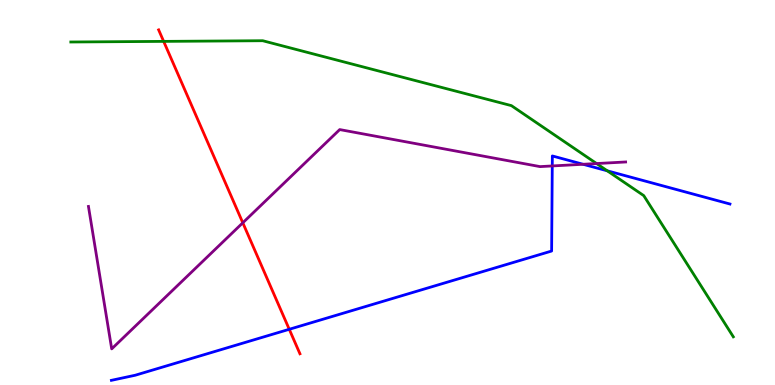[{'lines': ['blue', 'red'], 'intersections': [{'x': 3.73, 'y': 1.45}]}, {'lines': ['green', 'red'], 'intersections': [{'x': 2.11, 'y': 8.93}]}, {'lines': ['purple', 'red'], 'intersections': [{'x': 3.13, 'y': 4.21}]}, {'lines': ['blue', 'green'], 'intersections': [{'x': 7.84, 'y': 5.56}]}, {'lines': ['blue', 'purple'], 'intersections': [{'x': 7.13, 'y': 5.69}, {'x': 7.52, 'y': 5.73}]}, {'lines': ['green', 'purple'], 'intersections': [{'x': 7.7, 'y': 5.75}]}]